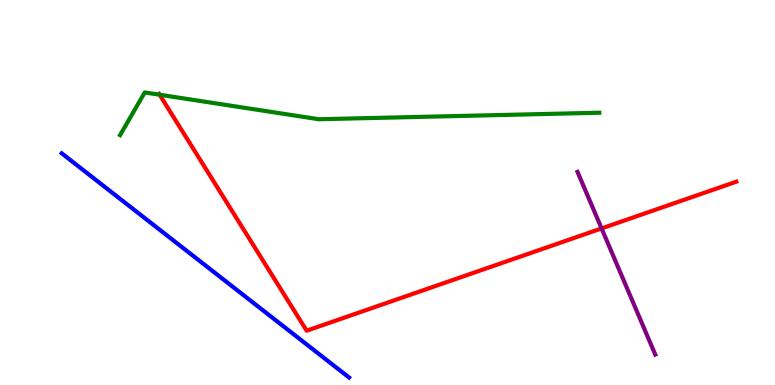[{'lines': ['blue', 'red'], 'intersections': []}, {'lines': ['green', 'red'], 'intersections': [{'x': 2.06, 'y': 7.54}]}, {'lines': ['purple', 'red'], 'intersections': [{'x': 7.76, 'y': 4.07}]}, {'lines': ['blue', 'green'], 'intersections': []}, {'lines': ['blue', 'purple'], 'intersections': []}, {'lines': ['green', 'purple'], 'intersections': []}]